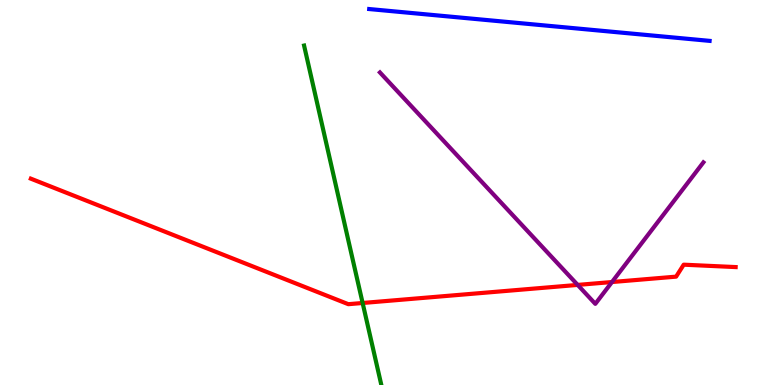[{'lines': ['blue', 'red'], 'intersections': []}, {'lines': ['green', 'red'], 'intersections': [{'x': 4.68, 'y': 2.13}]}, {'lines': ['purple', 'red'], 'intersections': [{'x': 7.45, 'y': 2.6}, {'x': 7.9, 'y': 2.67}]}, {'lines': ['blue', 'green'], 'intersections': []}, {'lines': ['blue', 'purple'], 'intersections': []}, {'lines': ['green', 'purple'], 'intersections': []}]